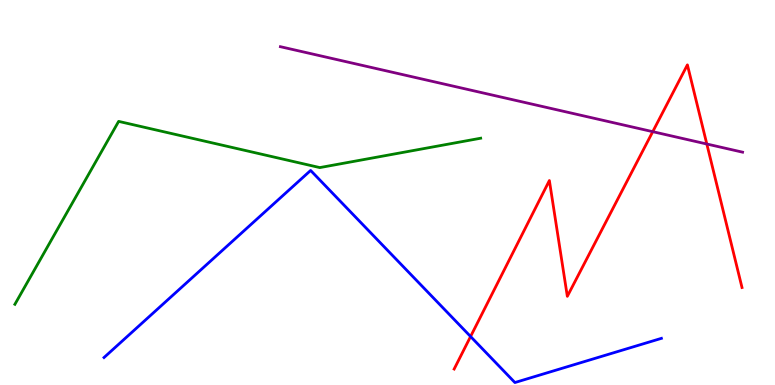[{'lines': ['blue', 'red'], 'intersections': [{'x': 6.07, 'y': 1.26}]}, {'lines': ['green', 'red'], 'intersections': []}, {'lines': ['purple', 'red'], 'intersections': [{'x': 8.42, 'y': 6.58}, {'x': 9.12, 'y': 6.26}]}, {'lines': ['blue', 'green'], 'intersections': []}, {'lines': ['blue', 'purple'], 'intersections': []}, {'lines': ['green', 'purple'], 'intersections': []}]